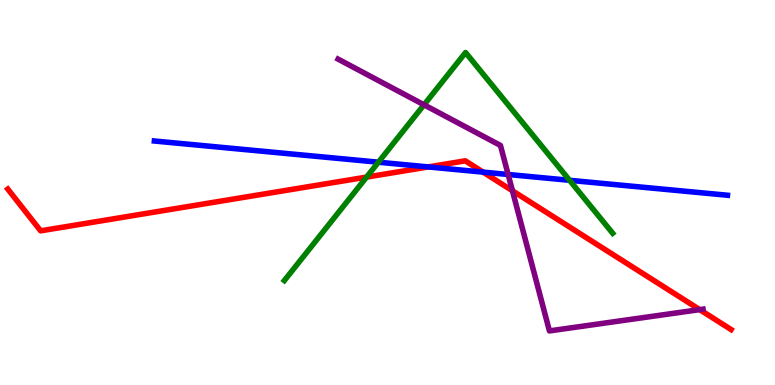[{'lines': ['blue', 'red'], 'intersections': [{'x': 5.53, 'y': 5.66}, {'x': 6.23, 'y': 5.53}]}, {'lines': ['green', 'red'], 'intersections': [{'x': 4.73, 'y': 5.4}]}, {'lines': ['purple', 'red'], 'intersections': [{'x': 6.61, 'y': 5.05}, {'x': 9.03, 'y': 1.96}]}, {'lines': ['blue', 'green'], 'intersections': [{'x': 4.88, 'y': 5.79}, {'x': 7.35, 'y': 5.32}]}, {'lines': ['blue', 'purple'], 'intersections': [{'x': 6.56, 'y': 5.47}]}, {'lines': ['green', 'purple'], 'intersections': [{'x': 5.47, 'y': 7.28}]}]